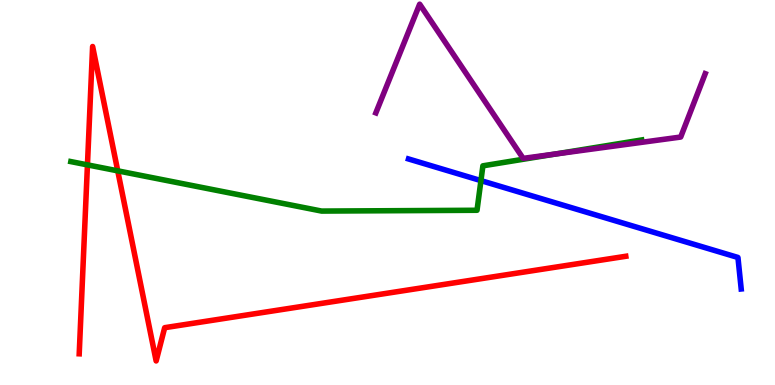[{'lines': ['blue', 'red'], 'intersections': []}, {'lines': ['green', 'red'], 'intersections': [{'x': 1.13, 'y': 5.72}, {'x': 1.52, 'y': 5.56}]}, {'lines': ['purple', 'red'], 'intersections': []}, {'lines': ['blue', 'green'], 'intersections': [{'x': 6.21, 'y': 5.31}]}, {'lines': ['blue', 'purple'], 'intersections': []}, {'lines': ['green', 'purple'], 'intersections': [{'x': 7.16, 'y': 6.0}]}]